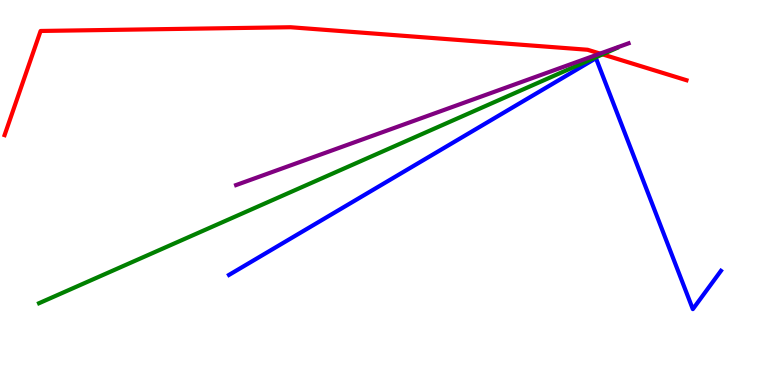[{'lines': ['blue', 'red'], 'intersections': []}, {'lines': ['green', 'red'], 'intersections': [{'x': 7.77, 'y': 8.59}]}, {'lines': ['purple', 'red'], 'intersections': [{'x': 7.74, 'y': 8.61}]}, {'lines': ['blue', 'green'], 'intersections': []}, {'lines': ['blue', 'purple'], 'intersections': []}, {'lines': ['green', 'purple'], 'intersections': []}]